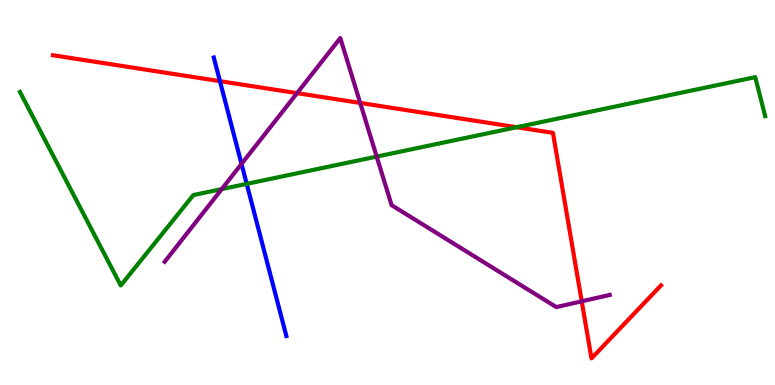[{'lines': ['blue', 'red'], 'intersections': [{'x': 2.84, 'y': 7.89}]}, {'lines': ['green', 'red'], 'intersections': [{'x': 6.67, 'y': 6.7}]}, {'lines': ['purple', 'red'], 'intersections': [{'x': 3.83, 'y': 7.58}, {'x': 4.65, 'y': 7.33}, {'x': 7.51, 'y': 2.17}]}, {'lines': ['blue', 'green'], 'intersections': [{'x': 3.18, 'y': 5.22}]}, {'lines': ['blue', 'purple'], 'intersections': [{'x': 3.12, 'y': 5.74}]}, {'lines': ['green', 'purple'], 'intersections': [{'x': 2.86, 'y': 5.09}, {'x': 4.86, 'y': 5.93}]}]